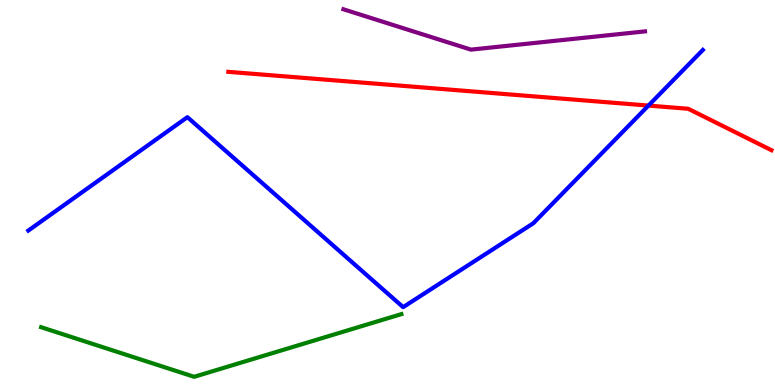[{'lines': ['blue', 'red'], 'intersections': [{'x': 8.37, 'y': 7.26}]}, {'lines': ['green', 'red'], 'intersections': []}, {'lines': ['purple', 'red'], 'intersections': []}, {'lines': ['blue', 'green'], 'intersections': []}, {'lines': ['blue', 'purple'], 'intersections': []}, {'lines': ['green', 'purple'], 'intersections': []}]